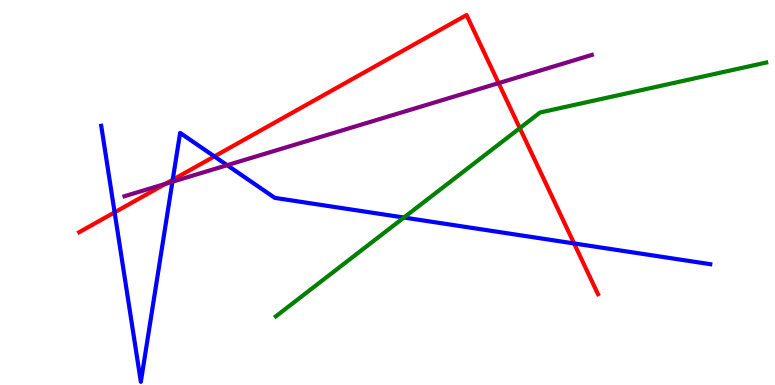[{'lines': ['blue', 'red'], 'intersections': [{'x': 1.48, 'y': 4.48}, {'x': 2.23, 'y': 5.33}, {'x': 2.77, 'y': 5.94}, {'x': 7.41, 'y': 3.68}]}, {'lines': ['green', 'red'], 'intersections': [{'x': 6.71, 'y': 6.67}]}, {'lines': ['purple', 'red'], 'intersections': [{'x': 2.14, 'y': 5.23}, {'x': 6.43, 'y': 7.84}]}, {'lines': ['blue', 'green'], 'intersections': [{'x': 5.21, 'y': 4.35}]}, {'lines': ['blue', 'purple'], 'intersections': [{'x': 2.22, 'y': 5.28}, {'x': 2.93, 'y': 5.71}]}, {'lines': ['green', 'purple'], 'intersections': []}]